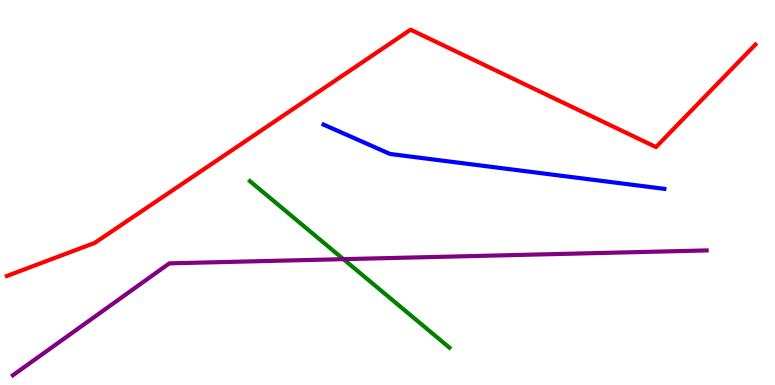[{'lines': ['blue', 'red'], 'intersections': []}, {'lines': ['green', 'red'], 'intersections': []}, {'lines': ['purple', 'red'], 'intersections': []}, {'lines': ['blue', 'green'], 'intersections': []}, {'lines': ['blue', 'purple'], 'intersections': []}, {'lines': ['green', 'purple'], 'intersections': [{'x': 4.43, 'y': 3.27}]}]